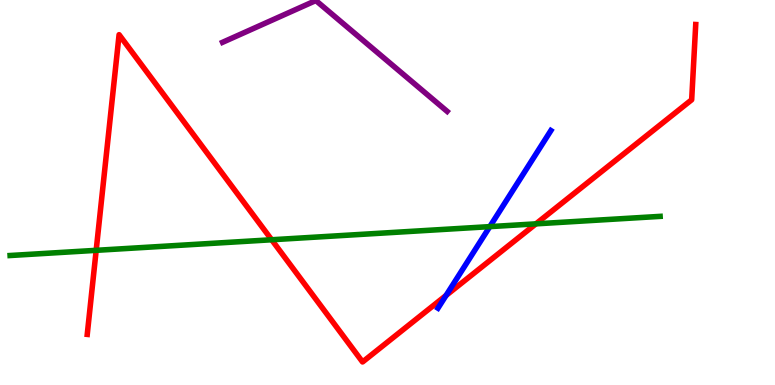[{'lines': ['blue', 'red'], 'intersections': [{'x': 5.76, 'y': 2.33}]}, {'lines': ['green', 'red'], 'intersections': [{'x': 1.24, 'y': 3.5}, {'x': 3.51, 'y': 3.77}, {'x': 6.92, 'y': 4.19}]}, {'lines': ['purple', 'red'], 'intersections': []}, {'lines': ['blue', 'green'], 'intersections': [{'x': 6.32, 'y': 4.11}]}, {'lines': ['blue', 'purple'], 'intersections': []}, {'lines': ['green', 'purple'], 'intersections': []}]